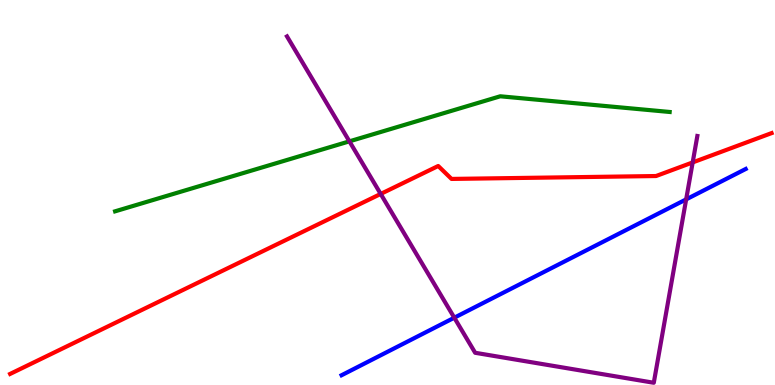[{'lines': ['blue', 'red'], 'intersections': []}, {'lines': ['green', 'red'], 'intersections': []}, {'lines': ['purple', 'red'], 'intersections': [{'x': 4.91, 'y': 4.96}, {'x': 8.94, 'y': 5.78}]}, {'lines': ['blue', 'green'], 'intersections': []}, {'lines': ['blue', 'purple'], 'intersections': [{'x': 5.86, 'y': 1.75}, {'x': 8.85, 'y': 4.82}]}, {'lines': ['green', 'purple'], 'intersections': [{'x': 4.51, 'y': 6.33}]}]